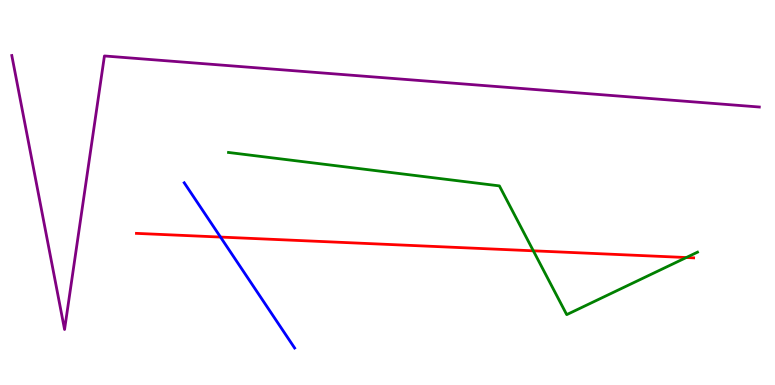[{'lines': ['blue', 'red'], 'intersections': [{'x': 2.85, 'y': 3.84}]}, {'lines': ['green', 'red'], 'intersections': [{'x': 6.88, 'y': 3.49}, {'x': 8.86, 'y': 3.31}]}, {'lines': ['purple', 'red'], 'intersections': []}, {'lines': ['blue', 'green'], 'intersections': []}, {'lines': ['blue', 'purple'], 'intersections': []}, {'lines': ['green', 'purple'], 'intersections': []}]